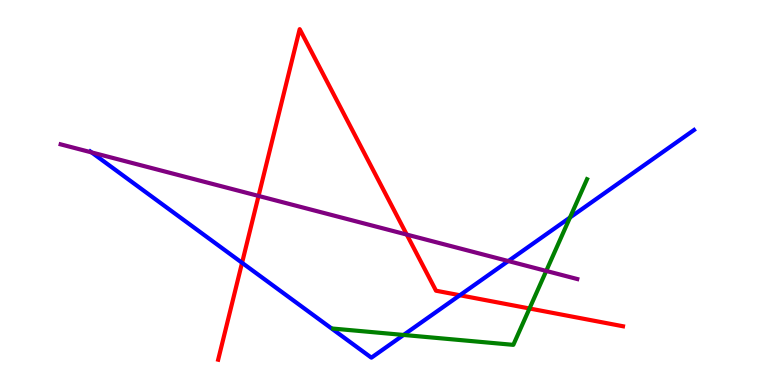[{'lines': ['blue', 'red'], 'intersections': [{'x': 3.12, 'y': 3.17}, {'x': 5.93, 'y': 2.33}]}, {'lines': ['green', 'red'], 'intersections': [{'x': 6.83, 'y': 1.99}]}, {'lines': ['purple', 'red'], 'intersections': [{'x': 3.34, 'y': 4.91}, {'x': 5.25, 'y': 3.91}]}, {'lines': ['blue', 'green'], 'intersections': [{'x': 5.21, 'y': 1.3}, {'x': 7.35, 'y': 4.35}]}, {'lines': ['blue', 'purple'], 'intersections': [{'x': 1.18, 'y': 6.04}, {'x': 6.56, 'y': 3.22}]}, {'lines': ['green', 'purple'], 'intersections': [{'x': 7.05, 'y': 2.96}]}]